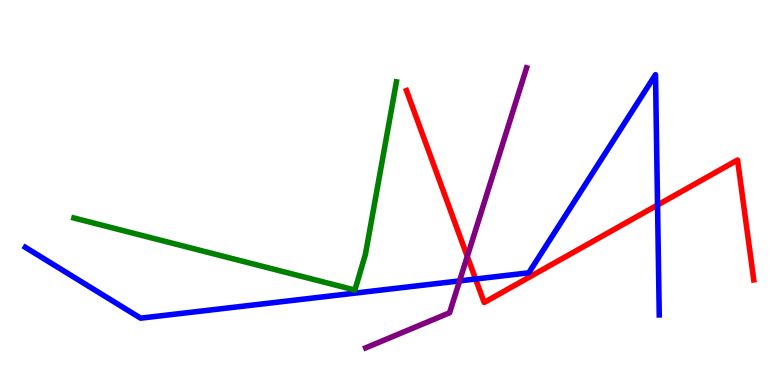[{'lines': ['blue', 'red'], 'intersections': [{'x': 6.14, 'y': 2.75}, {'x': 8.48, 'y': 4.67}]}, {'lines': ['green', 'red'], 'intersections': []}, {'lines': ['purple', 'red'], 'intersections': [{'x': 6.03, 'y': 3.34}]}, {'lines': ['blue', 'green'], 'intersections': []}, {'lines': ['blue', 'purple'], 'intersections': [{'x': 5.93, 'y': 2.7}]}, {'lines': ['green', 'purple'], 'intersections': []}]